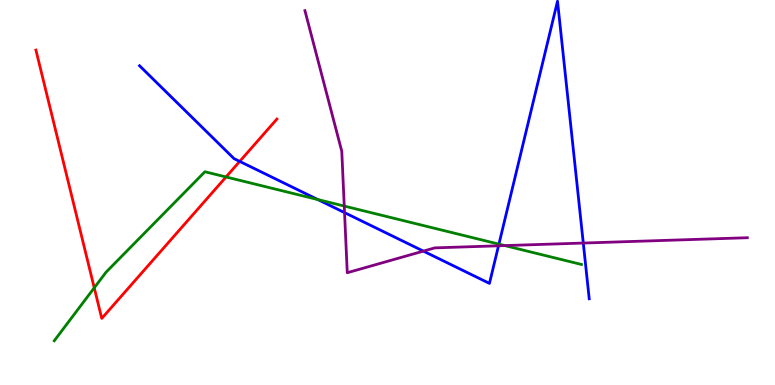[{'lines': ['blue', 'red'], 'intersections': [{'x': 3.09, 'y': 5.81}]}, {'lines': ['green', 'red'], 'intersections': [{'x': 1.22, 'y': 2.52}, {'x': 2.92, 'y': 5.4}]}, {'lines': ['purple', 'red'], 'intersections': []}, {'lines': ['blue', 'green'], 'intersections': [{'x': 4.1, 'y': 4.82}, {'x': 6.44, 'y': 3.66}]}, {'lines': ['blue', 'purple'], 'intersections': [{'x': 4.45, 'y': 4.48}, {'x': 5.46, 'y': 3.48}, {'x': 6.43, 'y': 3.62}, {'x': 7.53, 'y': 3.69}]}, {'lines': ['green', 'purple'], 'intersections': [{'x': 4.44, 'y': 4.65}, {'x': 6.51, 'y': 3.62}]}]